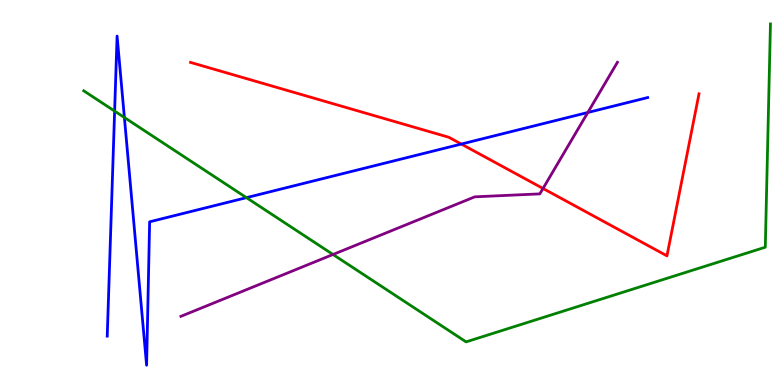[{'lines': ['blue', 'red'], 'intersections': [{'x': 5.95, 'y': 6.26}]}, {'lines': ['green', 'red'], 'intersections': []}, {'lines': ['purple', 'red'], 'intersections': [{'x': 7.01, 'y': 5.1}]}, {'lines': ['blue', 'green'], 'intersections': [{'x': 1.48, 'y': 7.11}, {'x': 1.61, 'y': 6.95}, {'x': 3.18, 'y': 4.87}]}, {'lines': ['blue', 'purple'], 'intersections': [{'x': 7.58, 'y': 7.08}]}, {'lines': ['green', 'purple'], 'intersections': [{'x': 4.3, 'y': 3.39}]}]